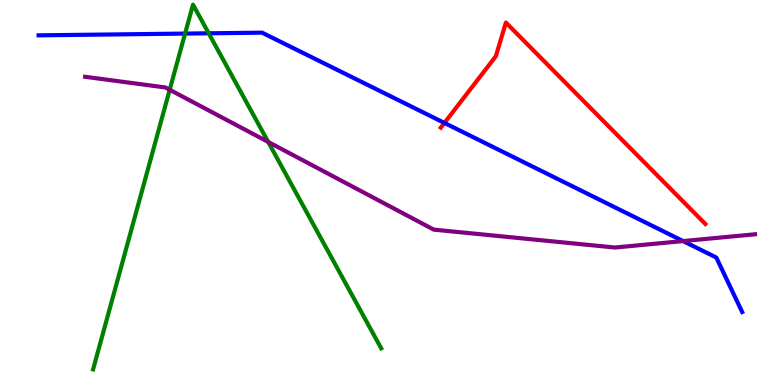[{'lines': ['blue', 'red'], 'intersections': [{'x': 5.73, 'y': 6.81}]}, {'lines': ['green', 'red'], 'intersections': []}, {'lines': ['purple', 'red'], 'intersections': []}, {'lines': ['blue', 'green'], 'intersections': [{'x': 2.39, 'y': 9.13}, {'x': 2.69, 'y': 9.14}]}, {'lines': ['blue', 'purple'], 'intersections': [{'x': 8.81, 'y': 3.74}]}, {'lines': ['green', 'purple'], 'intersections': [{'x': 2.19, 'y': 7.67}, {'x': 3.46, 'y': 6.31}]}]